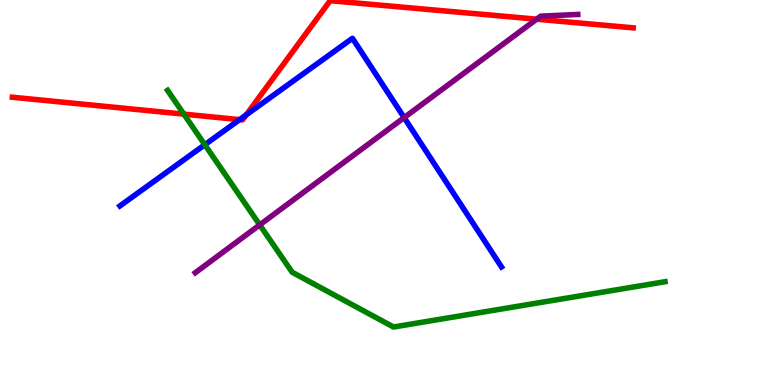[{'lines': ['blue', 'red'], 'intersections': [{'x': 3.09, 'y': 6.89}, {'x': 3.18, 'y': 7.02}]}, {'lines': ['green', 'red'], 'intersections': [{'x': 2.37, 'y': 7.04}]}, {'lines': ['purple', 'red'], 'intersections': [{'x': 6.92, 'y': 9.5}]}, {'lines': ['blue', 'green'], 'intersections': [{'x': 2.64, 'y': 6.24}]}, {'lines': ['blue', 'purple'], 'intersections': [{'x': 5.21, 'y': 6.95}]}, {'lines': ['green', 'purple'], 'intersections': [{'x': 3.35, 'y': 4.16}]}]